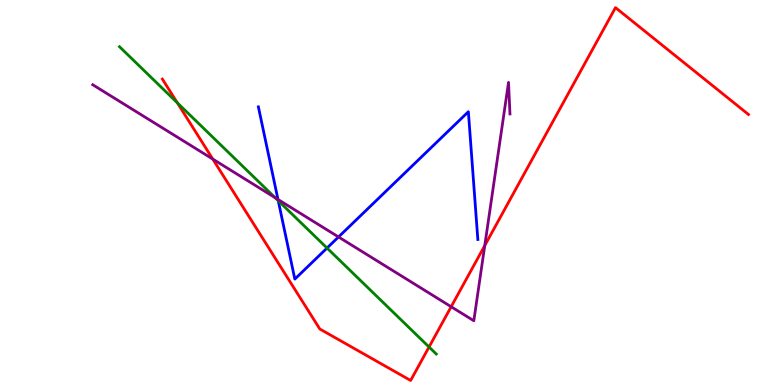[{'lines': ['blue', 'red'], 'intersections': []}, {'lines': ['green', 'red'], 'intersections': [{'x': 2.29, 'y': 7.33}, {'x': 5.54, 'y': 0.987}]}, {'lines': ['purple', 'red'], 'intersections': [{'x': 2.75, 'y': 5.87}, {'x': 5.82, 'y': 2.03}, {'x': 6.26, 'y': 3.62}]}, {'lines': ['blue', 'green'], 'intersections': [{'x': 3.59, 'y': 4.79}, {'x': 4.22, 'y': 3.56}]}, {'lines': ['blue', 'purple'], 'intersections': [{'x': 3.59, 'y': 4.82}, {'x': 4.37, 'y': 3.85}]}, {'lines': ['green', 'purple'], 'intersections': [{'x': 3.55, 'y': 4.86}]}]